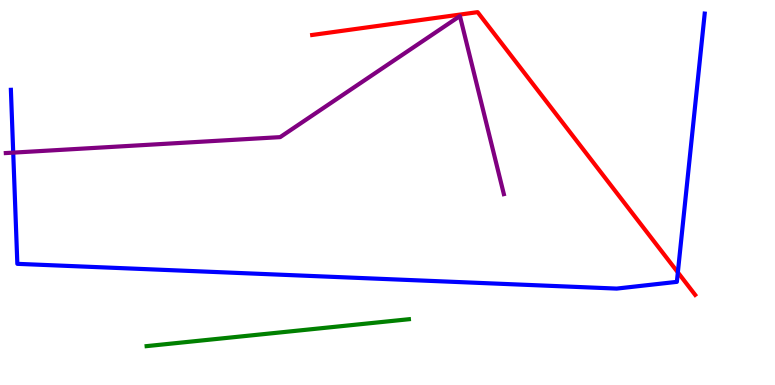[{'lines': ['blue', 'red'], 'intersections': [{'x': 8.75, 'y': 2.93}]}, {'lines': ['green', 'red'], 'intersections': []}, {'lines': ['purple', 'red'], 'intersections': []}, {'lines': ['blue', 'green'], 'intersections': []}, {'lines': ['blue', 'purple'], 'intersections': [{'x': 0.171, 'y': 6.04}]}, {'lines': ['green', 'purple'], 'intersections': []}]